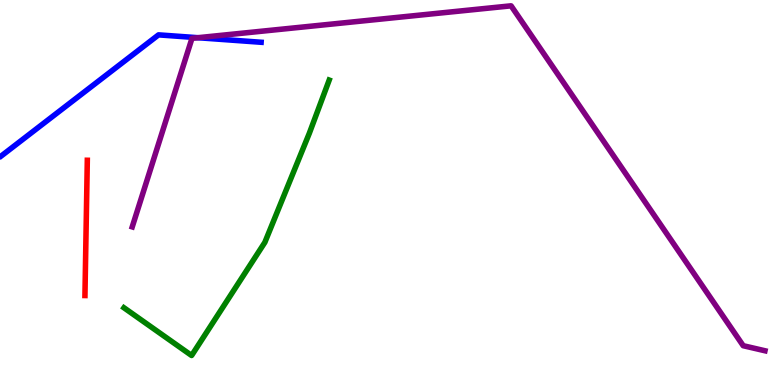[{'lines': ['blue', 'red'], 'intersections': []}, {'lines': ['green', 'red'], 'intersections': []}, {'lines': ['purple', 'red'], 'intersections': []}, {'lines': ['blue', 'green'], 'intersections': []}, {'lines': ['blue', 'purple'], 'intersections': [{'x': 2.55, 'y': 9.02}]}, {'lines': ['green', 'purple'], 'intersections': []}]